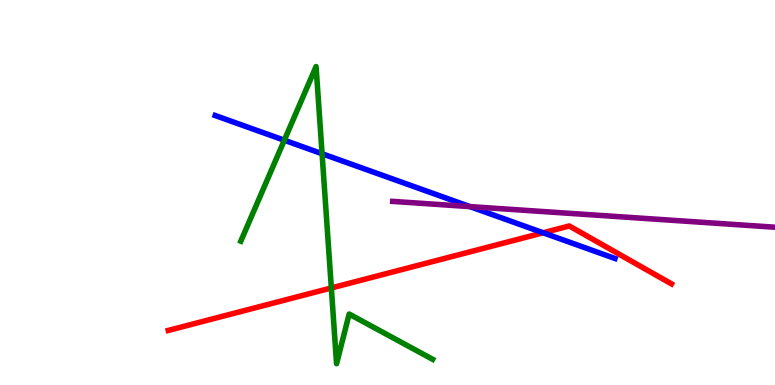[{'lines': ['blue', 'red'], 'intersections': [{'x': 7.01, 'y': 3.95}]}, {'lines': ['green', 'red'], 'intersections': [{'x': 4.28, 'y': 2.52}]}, {'lines': ['purple', 'red'], 'intersections': []}, {'lines': ['blue', 'green'], 'intersections': [{'x': 3.67, 'y': 6.36}, {'x': 4.16, 'y': 6.01}]}, {'lines': ['blue', 'purple'], 'intersections': [{'x': 6.06, 'y': 4.63}]}, {'lines': ['green', 'purple'], 'intersections': []}]